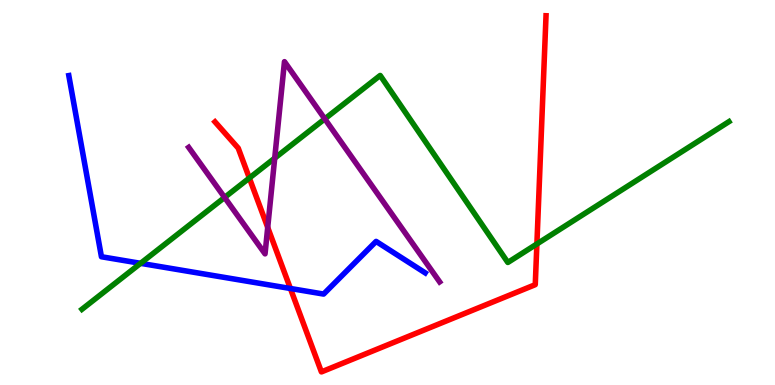[{'lines': ['blue', 'red'], 'intersections': [{'x': 3.75, 'y': 2.51}]}, {'lines': ['green', 'red'], 'intersections': [{'x': 3.22, 'y': 5.38}, {'x': 6.93, 'y': 3.66}]}, {'lines': ['purple', 'red'], 'intersections': [{'x': 3.45, 'y': 4.09}]}, {'lines': ['blue', 'green'], 'intersections': [{'x': 1.81, 'y': 3.16}]}, {'lines': ['blue', 'purple'], 'intersections': []}, {'lines': ['green', 'purple'], 'intersections': [{'x': 2.9, 'y': 4.87}, {'x': 3.54, 'y': 5.89}, {'x': 4.19, 'y': 6.91}]}]